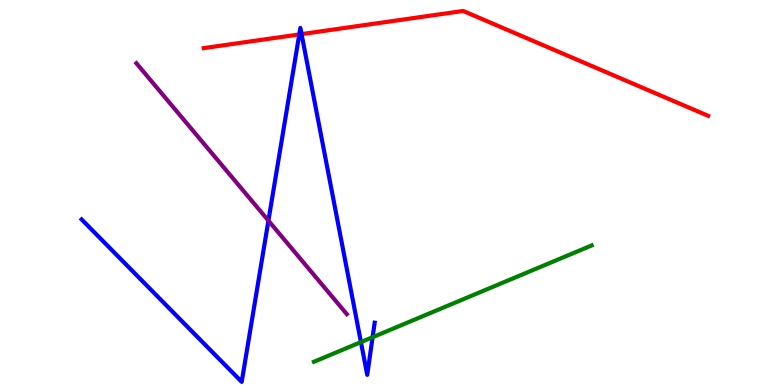[{'lines': ['blue', 'red'], 'intersections': [{'x': 3.86, 'y': 9.11}, {'x': 3.89, 'y': 9.11}]}, {'lines': ['green', 'red'], 'intersections': []}, {'lines': ['purple', 'red'], 'intersections': []}, {'lines': ['blue', 'green'], 'intersections': [{'x': 4.66, 'y': 1.11}, {'x': 4.81, 'y': 1.24}]}, {'lines': ['blue', 'purple'], 'intersections': [{'x': 3.46, 'y': 4.27}]}, {'lines': ['green', 'purple'], 'intersections': []}]